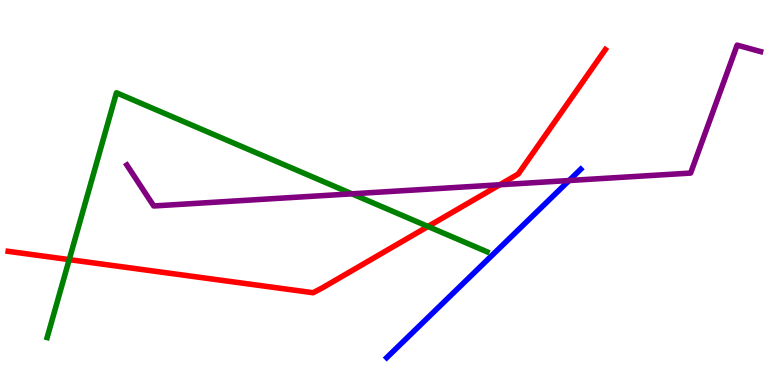[{'lines': ['blue', 'red'], 'intersections': []}, {'lines': ['green', 'red'], 'intersections': [{'x': 0.893, 'y': 3.26}, {'x': 5.52, 'y': 4.12}]}, {'lines': ['purple', 'red'], 'intersections': [{'x': 6.45, 'y': 5.2}]}, {'lines': ['blue', 'green'], 'intersections': []}, {'lines': ['blue', 'purple'], 'intersections': [{'x': 7.34, 'y': 5.31}]}, {'lines': ['green', 'purple'], 'intersections': [{'x': 4.54, 'y': 4.97}]}]